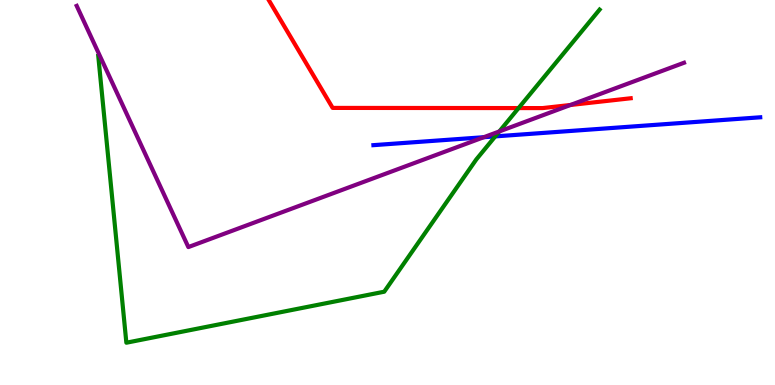[{'lines': ['blue', 'red'], 'intersections': []}, {'lines': ['green', 'red'], 'intersections': [{'x': 6.69, 'y': 7.19}]}, {'lines': ['purple', 'red'], 'intersections': [{'x': 7.36, 'y': 7.27}]}, {'lines': ['blue', 'green'], 'intersections': [{'x': 6.39, 'y': 6.46}]}, {'lines': ['blue', 'purple'], 'intersections': [{'x': 6.24, 'y': 6.44}]}, {'lines': ['green', 'purple'], 'intersections': [{'x': 6.44, 'y': 6.59}]}]